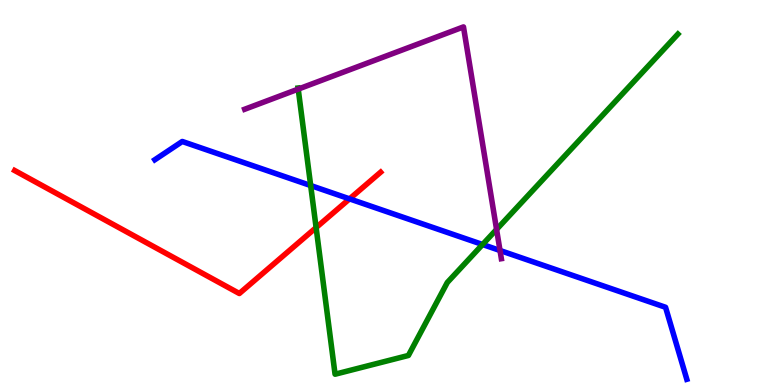[{'lines': ['blue', 'red'], 'intersections': [{'x': 4.51, 'y': 4.83}]}, {'lines': ['green', 'red'], 'intersections': [{'x': 4.08, 'y': 4.09}]}, {'lines': ['purple', 'red'], 'intersections': []}, {'lines': ['blue', 'green'], 'intersections': [{'x': 4.01, 'y': 5.18}, {'x': 6.23, 'y': 3.65}]}, {'lines': ['blue', 'purple'], 'intersections': [{'x': 6.45, 'y': 3.49}]}, {'lines': ['green', 'purple'], 'intersections': [{'x': 3.85, 'y': 7.69}, {'x': 6.41, 'y': 4.04}]}]